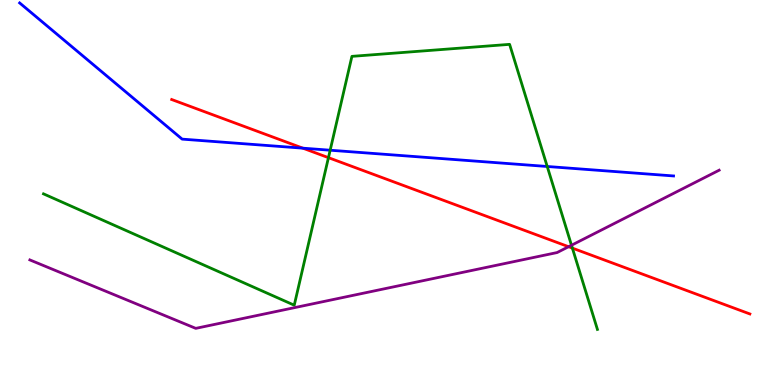[{'lines': ['blue', 'red'], 'intersections': [{'x': 3.91, 'y': 6.15}]}, {'lines': ['green', 'red'], 'intersections': [{'x': 4.24, 'y': 5.91}, {'x': 7.39, 'y': 3.56}]}, {'lines': ['purple', 'red'], 'intersections': [{'x': 7.34, 'y': 3.59}]}, {'lines': ['blue', 'green'], 'intersections': [{'x': 4.26, 'y': 6.1}, {'x': 7.06, 'y': 5.68}]}, {'lines': ['blue', 'purple'], 'intersections': []}, {'lines': ['green', 'purple'], 'intersections': [{'x': 7.37, 'y': 3.63}]}]